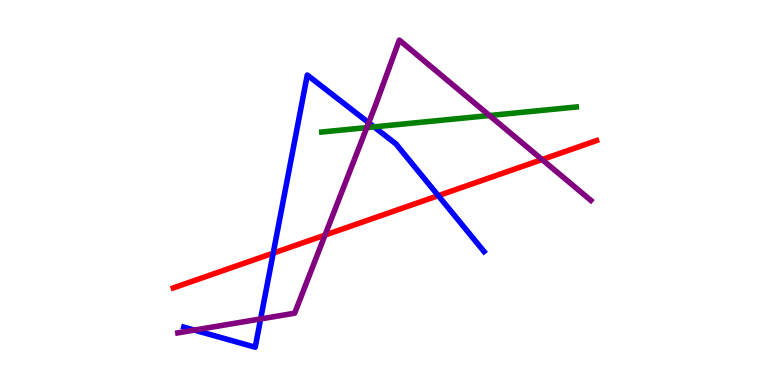[{'lines': ['blue', 'red'], 'intersections': [{'x': 3.53, 'y': 3.43}, {'x': 5.66, 'y': 4.92}]}, {'lines': ['green', 'red'], 'intersections': []}, {'lines': ['purple', 'red'], 'intersections': [{'x': 4.19, 'y': 3.89}, {'x': 6.99, 'y': 5.86}]}, {'lines': ['blue', 'green'], 'intersections': [{'x': 4.83, 'y': 6.7}]}, {'lines': ['blue', 'purple'], 'intersections': [{'x': 2.51, 'y': 1.43}, {'x': 3.36, 'y': 1.72}, {'x': 4.76, 'y': 6.81}]}, {'lines': ['green', 'purple'], 'intersections': [{'x': 4.73, 'y': 6.69}, {'x': 6.32, 'y': 7.0}]}]